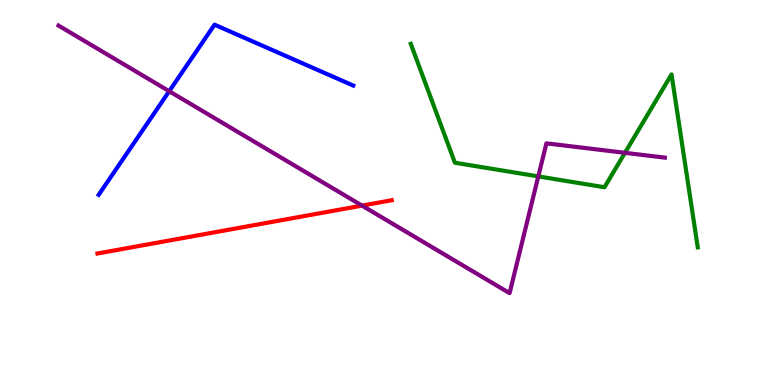[{'lines': ['blue', 'red'], 'intersections': []}, {'lines': ['green', 'red'], 'intersections': []}, {'lines': ['purple', 'red'], 'intersections': [{'x': 4.67, 'y': 4.66}]}, {'lines': ['blue', 'green'], 'intersections': []}, {'lines': ['blue', 'purple'], 'intersections': [{'x': 2.18, 'y': 7.63}]}, {'lines': ['green', 'purple'], 'intersections': [{'x': 6.95, 'y': 5.42}, {'x': 8.06, 'y': 6.03}]}]